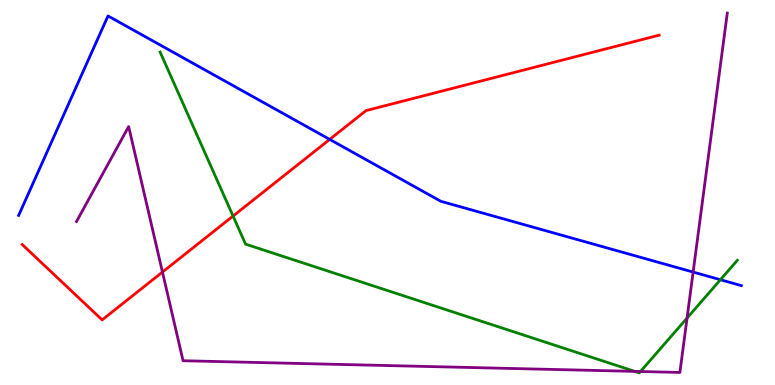[{'lines': ['blue', 'red'], 'intersections': [{'x': 4.25, 'y': 6.38}]}, {'lines': ['green', 'red'], 'intersections': [{'x': 3.01, 'y': 4.39}]}, {'lines': ['purple', 'red'], 'intersections': [{'x': 2.1, 'y': 2.93}]}, {'lines': ['blue', 'green'], 'intersections': [{'x': 9.3, 'y': 2.73}]}, {'lines': ['blue', 'purple'], 'intersections': [{'x': 8.94, 'y': 2.93}]}, {'lines': ['green', 'purple'], 'intersections': [{'x': 8.19, 'y': 0.354}, {'x': 8.26, 'y': 0.35}, {'x': 8.87, 'y': 1.74}]}]